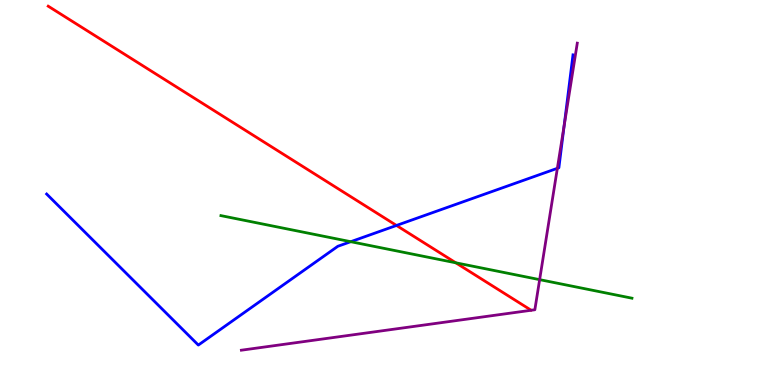[{'lines': ['blue', 'red'], 'intersections': [{'x': 5.12, 'y': 4.14}]}, {'lines': ['green', 'red'], 'intersections': [{'x': 5.88, 'y': 3.17}]}, {'lines': ['purple', 'red'], 'intersections': []}, {'lines': ['blue', 'green'], 'intersections': [{'x': 4.53, 'y': 3.72}]}, {'lines': ['blue', 'purple'], 'intersections': [{'x': 7.19, 'y': 5.63}, {'x': 7.28, 'y': 6.73}]}, {'lines': ['green', 'purple'], 'intersections': [{'x': 6.96, 'y': 2.74}]}]